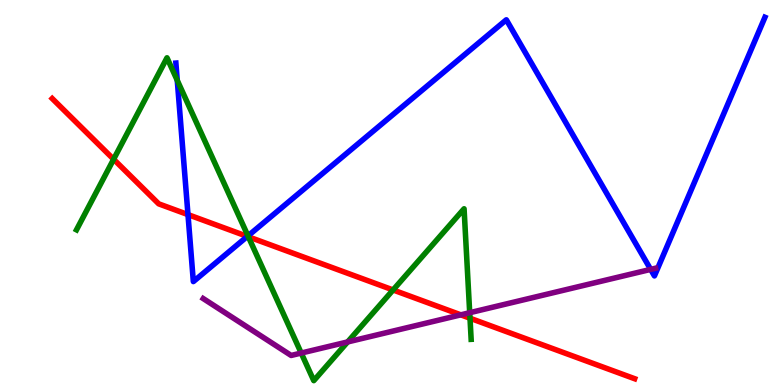[{'lines': ['blue', 'red'], 'intersections': [{'x': 2.43, 'y': 4.43}, {'x': 3.19, 'y': 3.86}]}, {'lines': ['green', 'red'], 'intersections': [{'x': 1.47, 'y': 5.86}, {'x': 3.2, 'y': 3.85}, {'x': 5.07, 'y': 2.47}, {'x': 6.06, 'y': 1.73}]}, {'lines': ['purple', 'red'], 'intersections': [{'x': 5.95, 'y': 1.82}]}, {'lines': ['blue', 'green'], 'intersections': [{'x': 2.29, 'y': 7.91}, {'x': 3.2, 'y': 3.87}]}, {'lines': ['blue', 'purple'], 'intersections': [{'x': 8.4, 'y': 3.0}]}, {'lines': ['green', 'purple'], 'intersections': [{'x': 3.89, 'y': 0.83}, {'x': 4.49, 'y': 1.12}, {'x': 6.06, 'y': 1.88}]}]